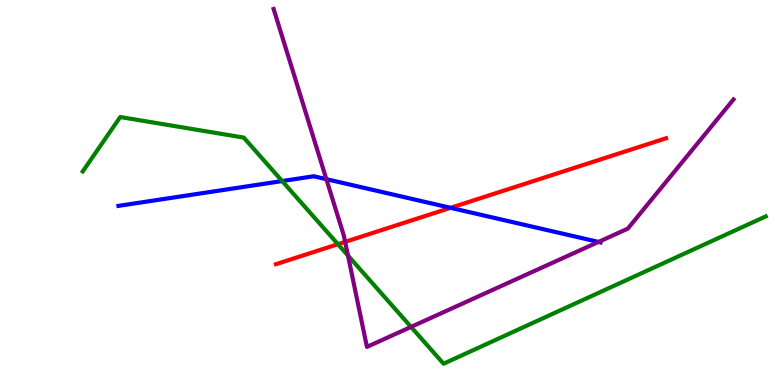[{'lines': ['blue', 'red'], 'intersections': [{'x': 5.81, 'y': 4.6}]}, {'lines': ['green', 'red'], 'intersections': [{'x': 4.36, 'y': 3.66}]}, {'lines': ['purple', 'red'], 'intersections': [{'x': 4.45, 'y': 3.72}]}, {'lines': ['blue', 'green'], 'intersections': [{'x': 3.64, 'y': 5.3}]}, {'lines': ['blue', 'purple'], 'intersections': [{'x': 4.21, 'y': 5.35}, {'x': 7.72, 'y': 3.72}]}, {'lines': ['green', 'purple'], 'intersections': [{'x': 4.49, 'y': 3.36}, {'x': 5.3, 'y': 1.51}]}]